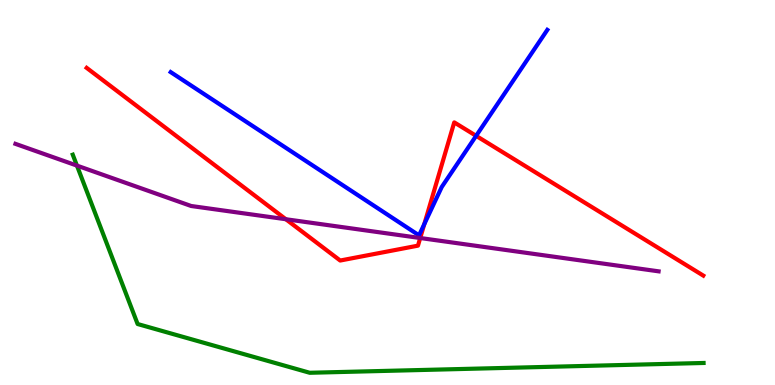[{'lines': ['blue', 'red'], 'intersections': [{'x': 5.47, 'y': 4.18}, {'x': 6.14, 'y': 6.47}]}, {'lines': ['green', 'red'], 'intersections': []}, {'lines': ['purple', 'red'], 'intersections': [{'x': 3.69, 'y': 4.31}, {'x': 5.42, 'y': 3.82}]}, {'lines': ['blue', 'green'], 'intersections': []}, {'lines': ['blue', 'purple'], 'intersections': []}, {'lines': ['green', 'purple'], 'intersections': [{'x': 0.993, 'y': 5.7}]}]